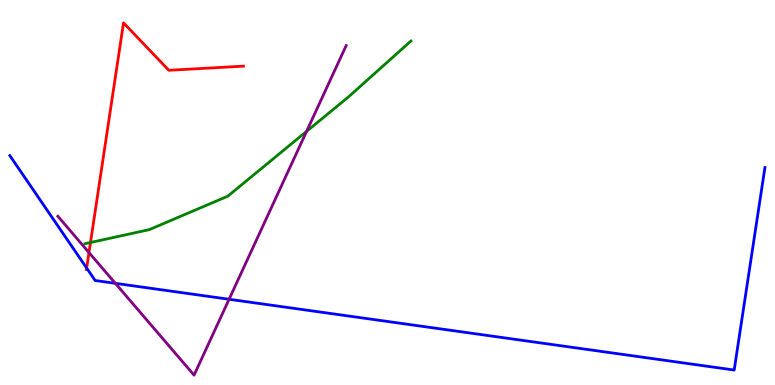[{'lines': ['blue', 'red'], 'intersections': [{'x': 1.12, 'y': 3.04}]}, {'lines': ['green', 'red'], 'intersections': [{'x': 1.17, 'y': 3.7}]}, {'lines': ['purple', 'red'], 'intersections': [{'x': 1.15, 'y': 3.44}]}, {'lines': ['blue', 'green'], 'intersections': []}, {'lines': ['blue', 'purple'], 'intersections': [{'x': 1.49, 'y': 2.64}, {'x': 2.96, 'y': 2.23}]}, {'lines': ['green', 'purple'], 'intersections': [{'x': 3.96, 'y': 6.59}]}]